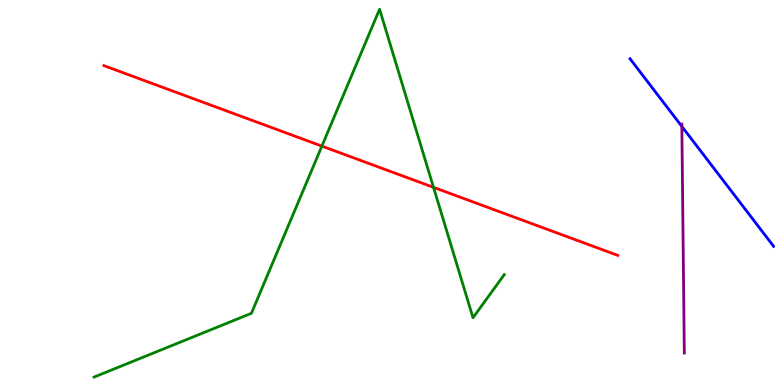[{'lines': ['blue', 'red'], 'intersections': []}, {'lines': ['green', 'red'], 'intersections': [{'x': 4.15, 'y': 6.2}, {'x': 5.59, 'y': 5.13}]}, {'lines': ['purple', 'red'], 'intersections': []}, {'lines': ['blue', 'green'], 'intersections': []}, {'lines': ['blue', 'purple'], 'intersections': [{'x': 8.8, 'y': 6.72}]}, {'lines': ['green', 'purple'], 'intersections': []}]